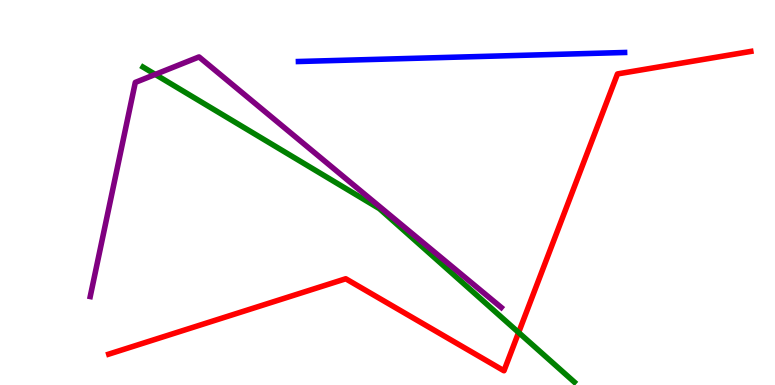[{'lines': ['blue', 'red'], 'intersections': []}, {'lines': ['green', 'red'], 'intersections': [{'x': 6.69, 'y': 1.36}]}, {'lines': ['purple', 'red'], 'intersections': []}, {'lines': ['blue', 'green'], 'intersections': []}, {'lines': ['blue', 'purple'], 'intersections': []}, {'lines': ['green', 'purple'], 'intersections': [{'x': 2.0, 'y': 8.07}]}]